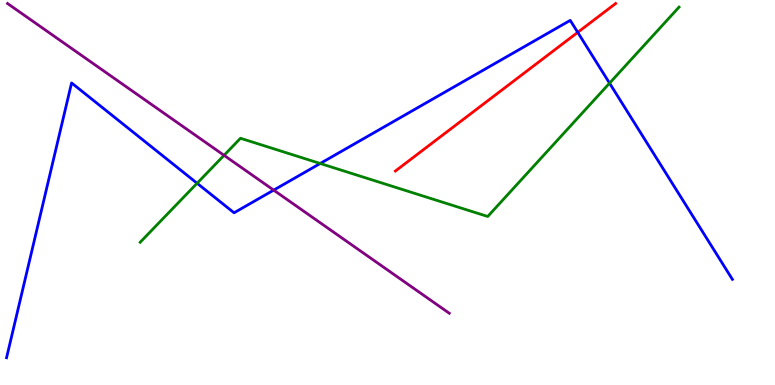[{'lines': ['blue', 'red'], 'intersections': [{'x': 7.45, 'y': 9.16}]}, {'lines': ['green', 'red'], 'intersections': []}, {'lines': ['purple', 'red'], 'intersections': []}, {'lines': ['blue', 'green'], 'intersections': [{'x': 2.54, 'y': 5.24}, {'x': 4.13, 'y': 5.75}, {'x': 7.87, 'y': 7.84}]}, {'lines': ['blue', 'purple'], 'intersections': [{'x': 3.53, 'y': 5.06}]}, {'lines': ['green', 'purple'], 'intersections': [{'x': 2.89, 'y': 5.97}]}]